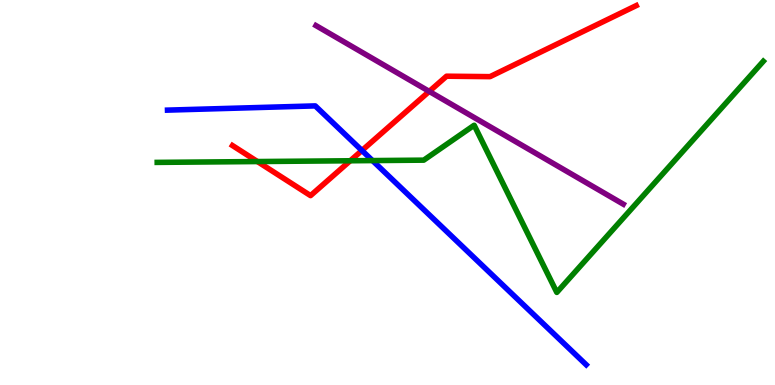[{'lines': ['blue', 'red'], 'intersections': [{'x': 4.67, 'y': 6.09}]}, {'lines': ['green', 'red'], 'intersections': [{'x': 3.32, 'y': 5.8}, {'x': 4.52, 'y': 5.82}]}, {'lines': ['purple', 'red'], 'intersections': [{'x': 5.54, 'y': 7.63}]}, {'lines': ['blue', 'green'], 'intersections': [{'x': 4.81, 'y': 5.83}]}, {'lines': ['blue', 'purple'], 'intersections': []}, {'lines': ['green', 'purple'], 'intersections': []}]